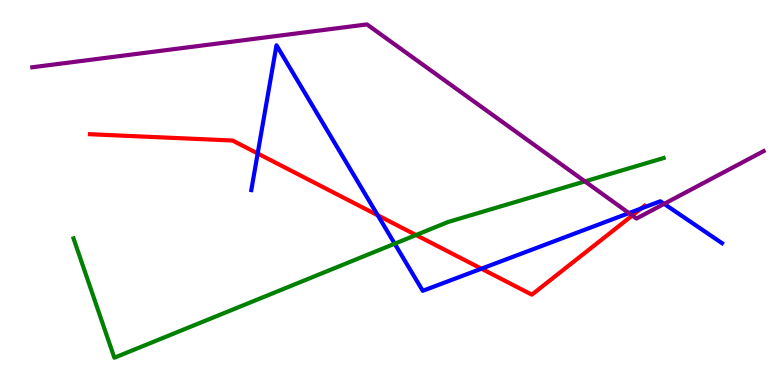[{'lines': ['blue', 'red'], 'intersections': [{'x': 3.32, 'y': 6.01}, {'x': 4.87, 'y': 4.41}, {'x': 6.21, 'y': 3.02}, {'x': 8.27, 'y': 4.59}]}, {'lines': ['green', 'red'], 'intersections': [{'x': 5.37, 'y': 3.9}]}, {'lines': ['purple', 'red'], 'intersections': [{'x': 8.16, 'y': 4.4}]}, {'lines': ['blue', 'green'], 'intersections': [{'x': 5.09, 'y': 3.67}]}, {'lines': ['blue', 'purple'], 'intersections': [{'x': 8.12, 'y': 4.47}, {'x': 8.57, 'y': 4.71}]}, {'lines': ['green', 'purple'], 'intersections': [{'x': 7.55, 'y': 5.29}]}]